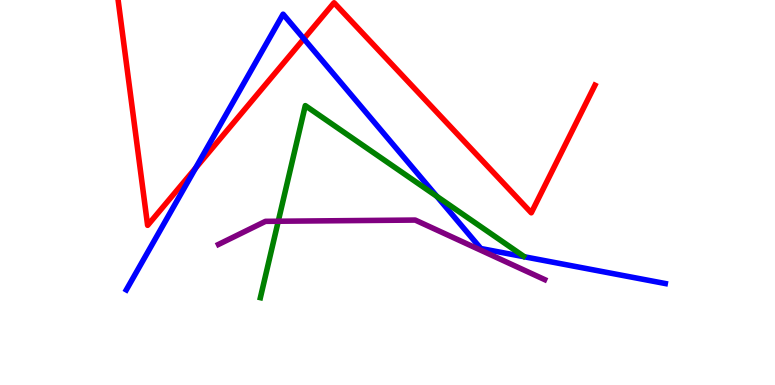[{'lines': ['blue', 'red'], 'intersections': [{'x': 2.52, 'y': 5.63}, {'x': 3.92, 'y': 8.99}]}, {'lines': ['green', 'red'], 'intersections': []}, {'lines': ['purple', 'red'], 'intersections': []}, {'lines': ['blue', 'green'], 'intersections': [{'x': 5.64, 'y': 4.9}]}, {'lines': ['blue', 'purple'], 'intersections': []}, {'lines': ['green', 'purple'], 'intersections': [{'x': 3.59, 'y': 4.25}]}]